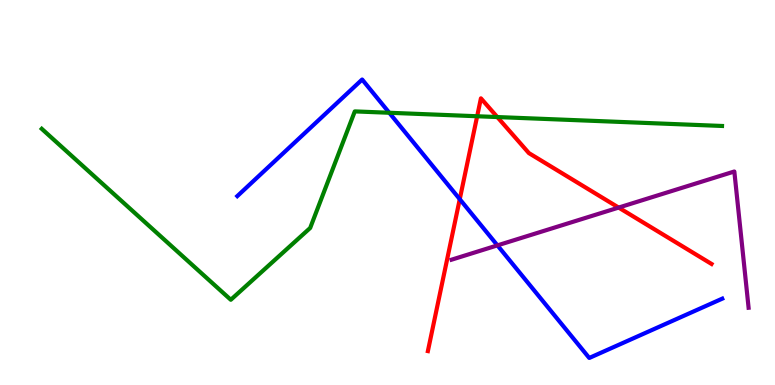[{'lines': ['blue', 'red'], 'intersections': [{'x': 5.93, 'y': 4.83}]}, {'lines': ['green', 'red'], 'intersections': [{'x': 6.16, 'y': 6.98}, {'x': 6.42, 'y': 6.96}]}, {'lines': ['purple', 'red'], 'intersections': [{'x': 7.98, 'y': 4.61}]}, {'lines': ['blue', 'green'], 'intersections': [{'x': 5.02, 'y': 7.07}]}, {'lines': ['blue', 'purple'], 'intersections': [{'x': 6.42, 'y': 3.63}]}, {'lines': ['green', 'purple'], 'intersections': []}]